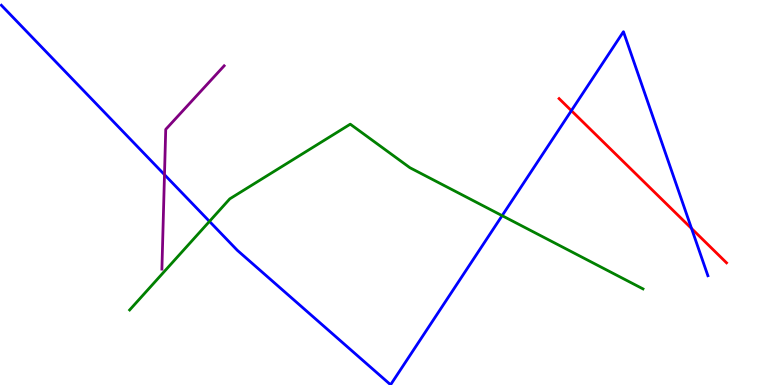[{'lines': ['blue', 'red'], 'intersections': [{'x': 7.37, 'y': 7.13}, {'x': 8.92, 'y': 4.06}]}, {'lines': ['green', 'red'], 'intersections': []}, {'lines': ['purple', 'red'], 'intersections': []}, {'lines': ['blue', 'green'], 'intersections': [{'x': 2.7, 'y': 4.25}, {'x': 6.48, 'y': 4.4}]}, {'lines': ['blue', 'purple'], 'intersections': [{'x': 2.12, 'y': 5.46}]}, {'lines': ['green', 'purple'], 'intersections': []}]